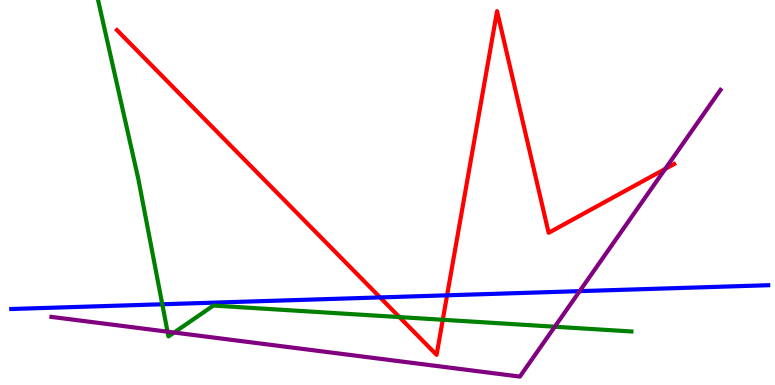[{'lines': ['blue', 'red'], 'intersections': [{'x': 4.9, 'y': 2.27}, {'x': 5.77, 'y': 2.33}]}, {'lines': ['green', 'red'], 'intersections': [{'x': 5.15, 'y': 1.76}, {'x': 5.71, 'y': 1.69}]}, {'lines': ['purple', 'red'], 'intersections': [{'x': 8.58, 'y': 5.61}]}, {'lines': ['blue', 'green'], 'intersections': [{'x': 2.09, 'y': 2.1}]}, {'lines': ['blue', 'purple'], 'intersections': [{'x': 7.48, 'y': 2.44}]}, {'lines': ['green', 'purple'], 'intersections': [{'x': 2.16, 'y': 1.38}, {'x': 2.25, 'y': 1.36}, {'x': 7.16, 'y': 1.51}]}]